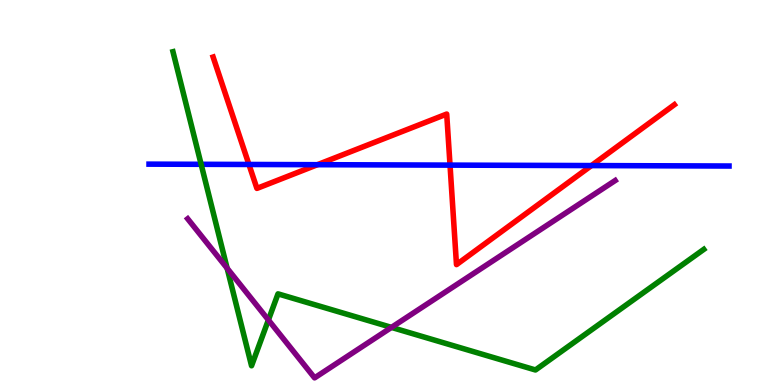[{'lines': ['blue', 'red'], 'intersections': [{'x': 3.21, 'y': 5.73}, {'x': 4.1, 'y': 5.72}, {'x': 5.81, 'y': 5.71}, {'x': 7.63, 'y': 5.7}]}, {'lines': ['green', 'red'], 'intersections': []}, {'lines': ['purple', 'red'], 'intersections': []}, {'lines': ['blue', 'green'], 'intersections': [{'x': 2.6, 'y': 5.73}]}, {'lines': ['blue', 'purple'], 'intersections': []}, {'lines': ['green', 'purple'], 'intersections': [{'x': 2.93, 'y': 3.03}, {'x': 3.46, 'y': 1.69}, {'x': 5.05, 'y': 1.5}]}]